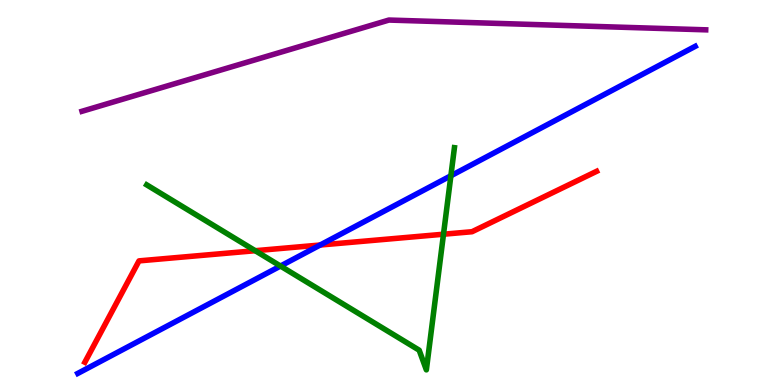[{'lines': ['blue', 'red'], 'intersections': [{'x': 4.13, 'y': 3.64}]}, {'lines': ['green', 'red'], 'intersections': [{'x': 3.29, 'y': 3.49}, {'x': 5.72, 'y': 3.92}]}, {'lines': ['purple', 'red'], 'intersections': []}, {'lines': ['blue', 'green'], 'intersections': [{'x': 3.62, 'y': 3.09}, {'x': 5.82, 'y': 5.43}]}, {'lines': ['blue', 'purple'], 'intersections': []}, {'lines': ['green', 'purple'], 'intersections': []}]